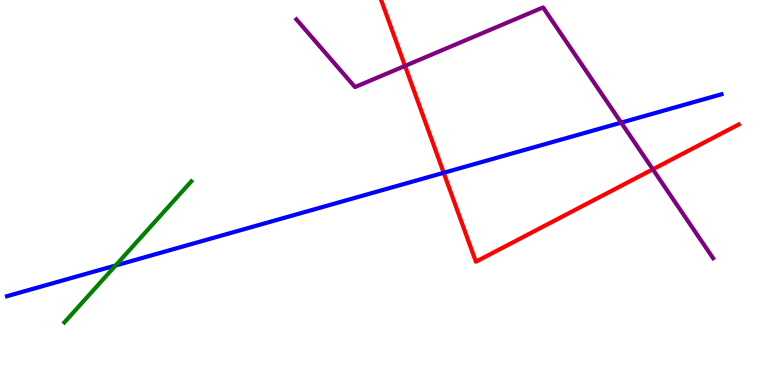[{'lines': ['blue', 'red'], 'intersections': [{'x': 5.73, 'y': 5.51}]}, {'lines': ['green', 'red'], 'intersections': []}, {'lines': ['purple', 'red'], 'intersections': [{'x': 5.23, 'y': 8.29}, {'x': 8.42, 'y': 5.6}]}, {'lines': ['blue', 'green'], 'intersections': [{'x': 1.49, 'y': 3.1}]}, {'lines': ['blue', 'purple'], 'intersections': [{'x': 8.02, 'y': 6.81}]}, {'lines': ['green', 'purple'], 'intersections': []}]